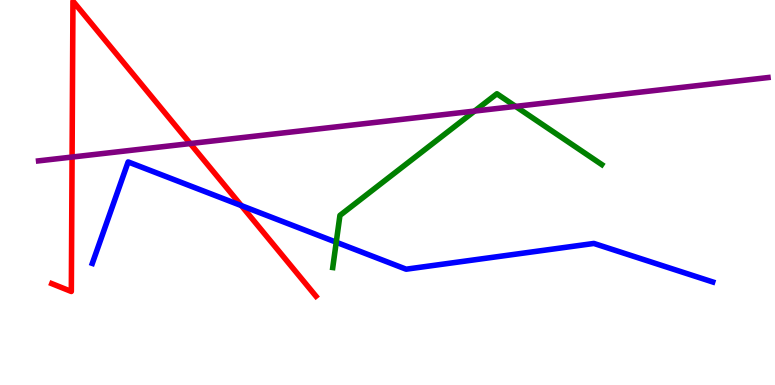[{'lines': ['blue', 'red'], 'intersections': [{'x': 3.11, 'y': 4.66}]}, {'lines': ['green', 'red'], 'intersections': []}, {'lines': ['purple', 'red'], 'intersections': [{'x': 0.93, 'y': 5.92}, {'x': 2.45, 'y': 6.27}]}, {'lines': ['blue', 'green'], 'intersections': [{'x': 4.34, 'y': 3.71}]}, {'lines': ['blue', 'purple'], 'intersections': []}, {'lines': ['green', 'purple'], 'intersections': [{'x': 6.12, 'y': 7.11}, {'x': 6.65, 'y': 7.24}]}]